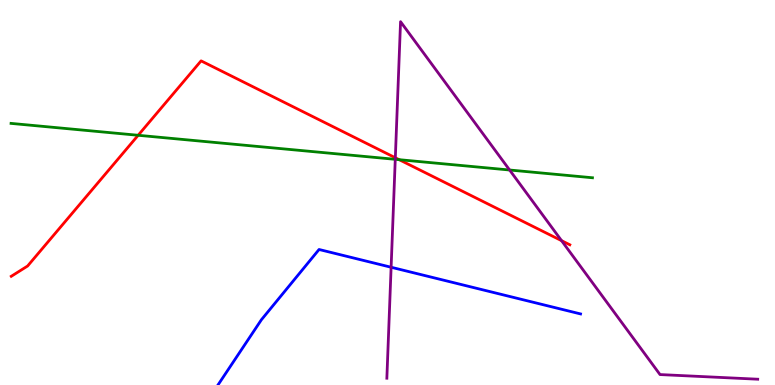[{'lines': ['blue', 'red'], 'intersections': []}, {'lines': ['green', 'red'], 'intersections': [{'x': 1.78, 'y': 6.49}, {'x': 5.15, 'y': 5.85}]}, {'lines': ['purple', 'red'], 'intersections': [{'x': 5.1, 'y': 5.9}, {'x': 7.25, 'y': 3.75}]}, {'lines': ['blue', 'green'], 'intersections': []}, {'lines': ['blue', 'purple'], 'intersections': [{'x': 5.05, 'y': 3.06}]}, {'lines': ['green', 'purple'], 'intersections': [{'x': 5.1, 'y': 5.86}, {'x': 6.58, 'y': 5.58}]}]